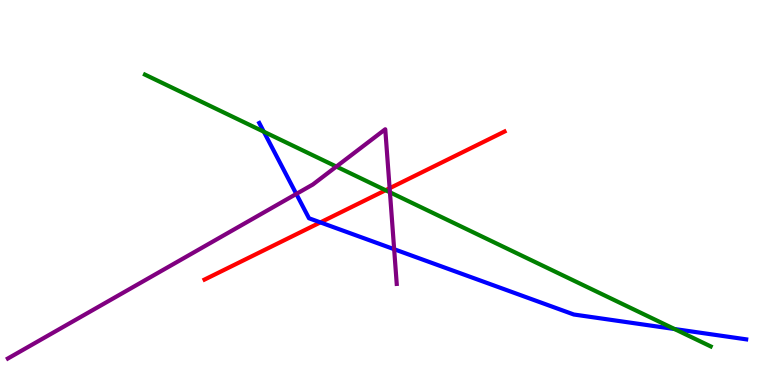[{'lines': ['blue', 'red'], 'intersections': [{'x': 4.13, 'y': 4.22}]}, {'lines': ['green', 'red'], 'intersections': [{'x': 4.98, 'y': 5.06}]}, {'lines': ['purple', 'red'], 'intersections': [{'x': 5.03, 'y': 5.11}]}, {'lines': ['blue', 'green'], 'intersections': [{'x': 3.4, 'y': 6.58}, {'x': 8.7, 'y': 1.45}]}, {'lines': ['blue', 'purple'], 'intersections': [{'x': 3.82, 'y': 4.96}, {'x': 5.09, 'y': 3.53}]}, {'lines': ['green', 'purple'], 'intersections': [{'x': 4.34, 'y': 5.67}, {'x': 5.03, 'y': 5.01}]}]